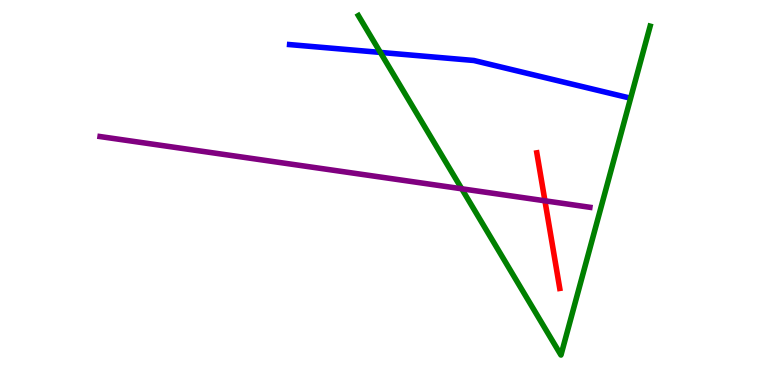[{'lines': ['blue', 'red'], 'intersections': []}, {'lines': ['green', 'red'], 'intersections': []}, {'lines': ['purple', 'red'], 'intersections': [{'x': 7.03, 'y': 4.78}]}, {'lines': ['blue', 'green'], 'intersections': [{'x': 4.91, 'y': 8.64}]}, {'lines': ['blue', 'purple'], 'intersections': []}, {'lines': ['green', 'purple'], 'intersections': [{'x': 5.96, 'y': 5.1}]}]